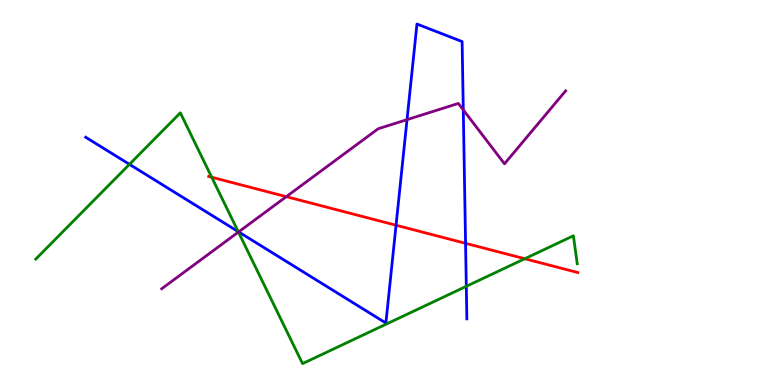[{'lines': ['blue', 'red'], 'intersections': [{'x': 5.11, 'y': 4.15}, {'x': 6.01, 'y': 3.68}]}, {'lines': ['green', 'red'], 'intersections': [{'x': 2.73, 'y': 5.4}, {'x': 6.77, 'y': 3.28}]}, {'lines': ['purple', 'red'], 'intersections': [{'x': 3.69, 'y': 4.89}]}, {'lines': ['blue', 'green'], 'intersections': [{'x': 1.67, 'y': 5.73}, {'x': 3.07, 'y': 3.98}, {'x': 6.02, 'y': 2.56}]}, {'lines': ['blue', 'purple'], 'intersections': [{'x': 3.08, 'y': 3.98}, {'x': 5.25, 'y': 6.89}, {'x': 5.98, 'y': 7.15}]}, {'lines': ['green', 'purple'], 'intersections': [{'x': 3.08, 'y': 3.97}]}]